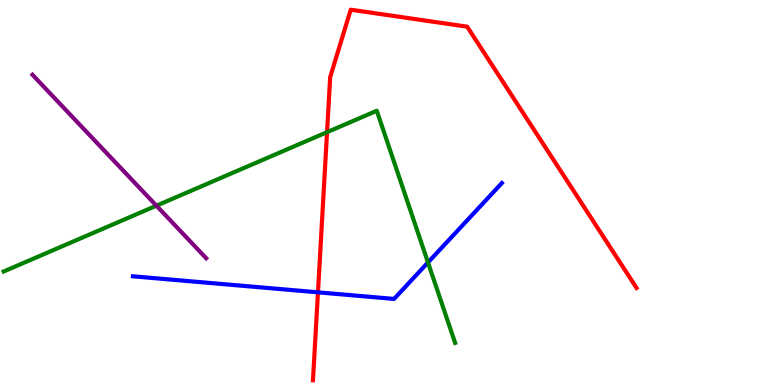[{'lines': ['blue', 'red'], 'intersections': [{'x': 4.1, 'y': 2.41}]}, {'lines': ['green', 'red'], 'intersections': [{'x': 4.22, 'y': 6.57}]}, {'lines': ['purple', 'red'], 'intersections': []}, {'lines': ['blue', 'green'], 'intersections': [{'x': 5.52, 'y': 3.18}]}, {'lines': ['blue', 'purple'], 'intersections': []}, {'lines': ['green', 'purple'], 'intersections': [{'x': 2.02, 'y': 4.66}]}]